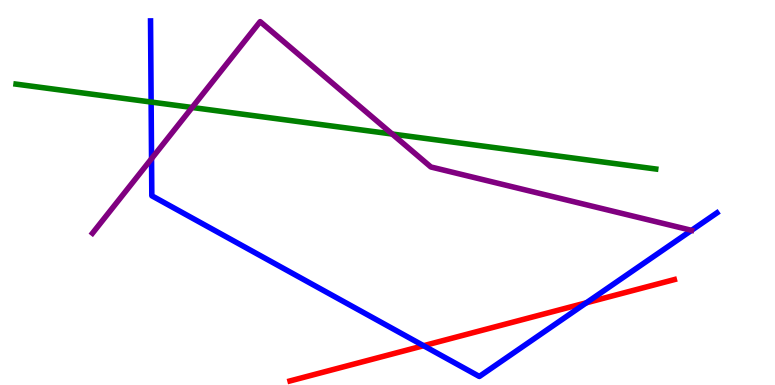[{'lines': ['blue', 'red'], 'intersections': [{'x': 5.47, 'y': 1.02}, {'x': 7.57, 'y': 2.14}]}, {'lines': ['green', 'red'], 'intersections': []}, {'lines': ['purple', 'red'], 'intersections': []}, {'lines': ['blue', 'green'], 'intersections': [{'x': 1.95, 'y': 7.35}]}, {'lines': ['blue', 'purple'], 'intersections': [{'x': 1.96, 'y': 5.88}]}, {'lines': ['green', 'purple'], 'intersections': [{'x': 2.48, 'y': 7.21}, {'x': 5.06, 'y': 6.52}]}]